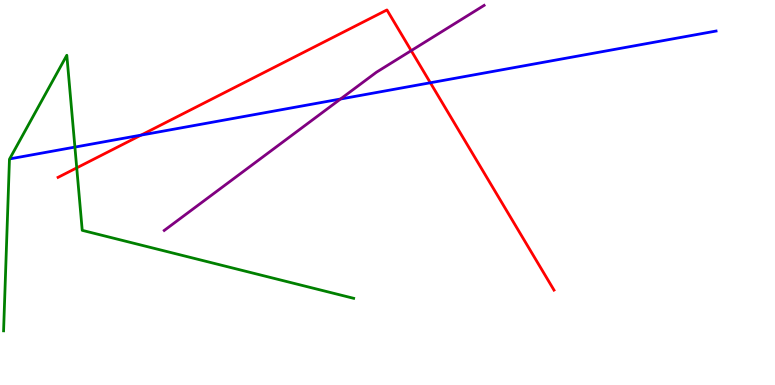[{'lines': ['blue', 'red'], 'intersections': [{'x': 1.82, 'y': 6.49}, {'x': 5.55, 'y': 7.85}]}, {'lines': ['green', 'red'], 'intersections': [{'x': 0.99, 'y': 5.64}]}, {'lines': ['purple', 'red'], 'intersections': [{'x': 5.31, 'y': 8.68}]}, {'lines': ['blue', 'green'], 'intersections': [{'x': 0.966, 'y': 6.18}]}, {'lines': ['blue', 'purple'], 'intersections': [{'x': 4.39, 'y': 7.43}]}, {'lines': ['green', 'purple'], 'intersections': []}]